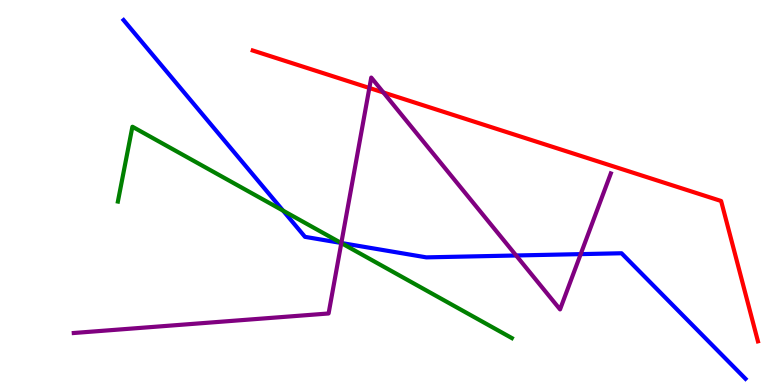[{'lines': ['blue', 'red'], 'intersections': []}, {'lines': ['green', 'red'], 'intersections': []}, {'lines': ['purple', 'red'], 'intersections': [{'x': 4.77, 'y': 7.71}, {'x': 4.95, 'y': 7.6}]}, {'lines': ['blue', 'green'], 'intersections': [{'x': 3.65, 'y': 4.53}, {'x': 4.4, 'y': 3.69}]}, {'lines': ['blue', 'purple'], 'intersections': [{'x': 4.4, 'y': 3.69}, {'x': 6.66, 'y': 3.36}, {'x': 7.49, 'y': 3.4}]}, {'lines': ['green', 'purple'], 'intersections': [{'x': 4.4, 'y': 3.69}]}]